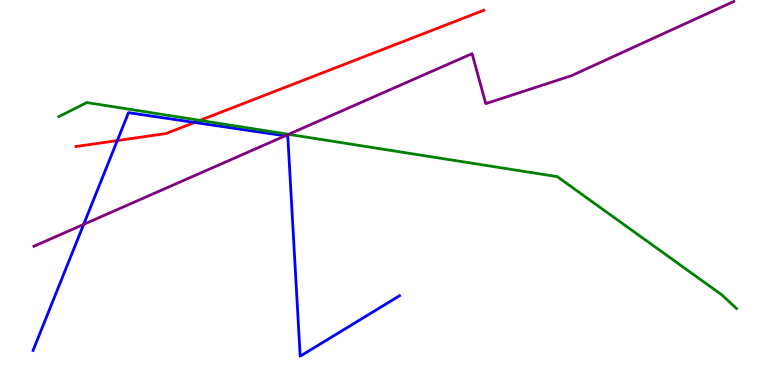[{'lines': ['blue', 'red'], 'intersections': [{'x': 1.51, 'y': 6.35}, {'x': 2.51, 'y': 6.82}]}, {'lines': ['green', 'red'], 'intersections': [{'x': 2.58, 'y': 6.87}]}, {'lines': ['purple', 'red'], 'intersections': []}, {'lines': ['blue', 'green'], 'intersections': []}, {'lines': ['blue', 'purple'], 'intersections': [{'x': 1.08, 'y': 4.17}, {'x': 3.68, 'y': 6.47}]}, {'lines': ['green', 'purple'], 'intersections': [{'x': 3.72, 'y': 6.51}]}]